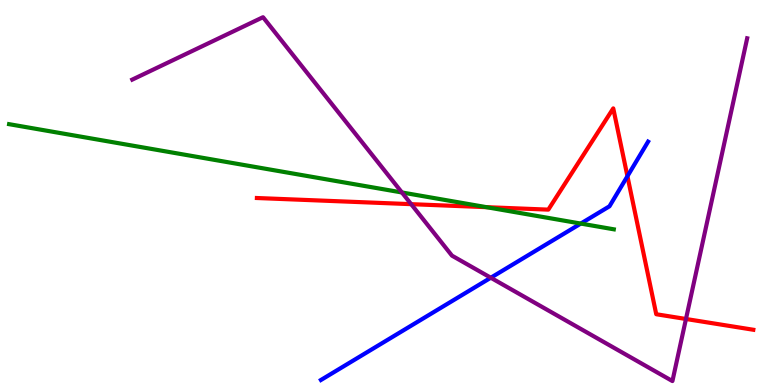[{'lines': ['blue', 'red'], 'intersections': [{'x': 8.1, 'y': 5.42}]}, {'lines': ['green', 'red'], 'intersections': [{'x': 6.28, 'y': 4.62}]}, {'lines': ['purple', 'red'], 'intersections': [{'x': 5.31, 'y': 4.7}, {'x': 8.85, 'y': 1.71}]}, {'lines': ['blue', 'green'], 'intersections': [{'x': 7.49, 'y': 4.19}]}, {'lines': ['blue', 'purple'], 'intersections': [{'x': 6.33, 'y': 2.79}]}, {'lines': ['green', 'purple'], 'intersections': [{'x': 5.19, 'y': 5.0}]}]